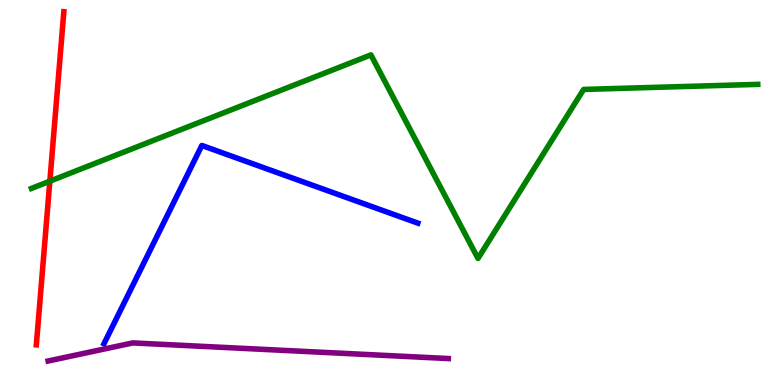[{'lines': ['blue', 'red'], 'intersections': []}, {'lines': ['green', 'red'], 'intersections': [{'x': 0.643, 'y': 5.29}]}, {'lines': ['purple', 'red'], 'intersections': []}, {'lines': ['blue', 'green'], 'intersections': []}, {'lines': ['blue', 'purple'], 'intersections': []}, {'lines': ['green', 'purple'], 'intersections': []}]